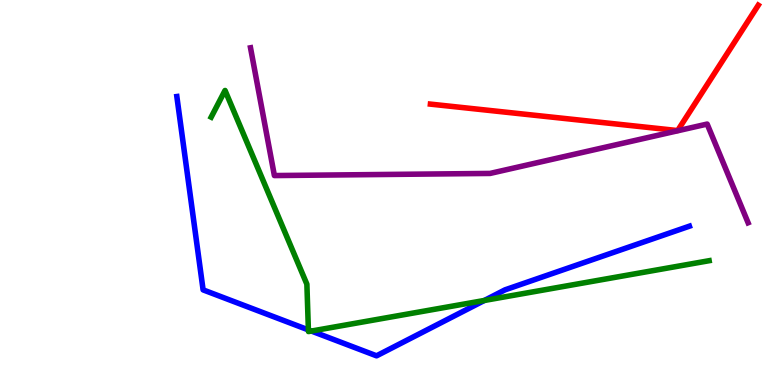[{'lines': ['blue', 'red'], 'intersections': []}, {'lines': ['green', 'red'], 'intersections': []}, {'lines': ['purple', 'red'], 'intersections': []}, {'lines': ['blue', 'green'], 'intersections': [{'x': 3.98, 'y': 1.43}, {'x': 4.02, 'y': 1.4}, {'x': 6.25, 'y': 2.2}]}, {'lines': ['blue', 'purple'], 'intersections': []}, {'lines': ['green', 'purple'], 'intersections': []}]